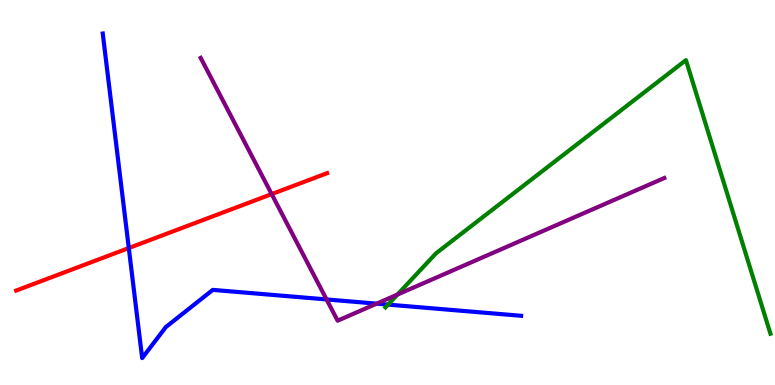[{'lines': ['blue', 'red'], 'intersections': [{'x': 1.66, 'y': 3.56}]}, {'lines': ['green', 'red'], 'intersections': []}, {'lines': ['purple', 'red'], 'intersections': [{'x': 3.51, 'y': 4.96}]}, {'lines': ['blue', 'green'], 'intersections': [{'x': 5.01, 'y': 2.09}]}, {'lines': ['blue', 'purple'], 'intersections': [{'x': 4.21, 'y': 2.22}, {'x': 4.86, 'y': 2.11}]}, {'lines': ['green', 'purple'], 'intersections': [{'x': 5.13, 'y': 2.35}]}]